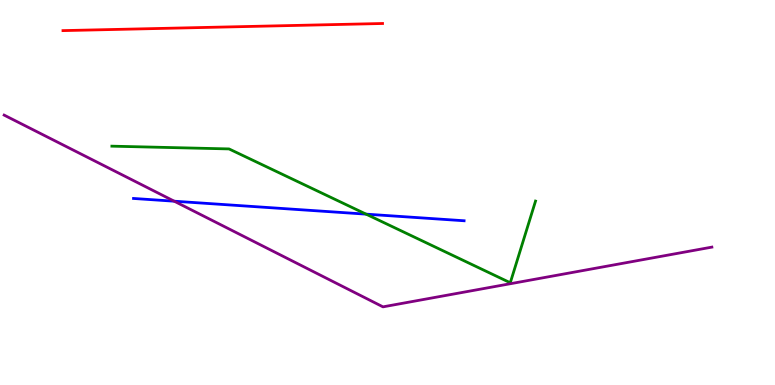[{'lines': ['blue', 'red'], 'intersections': []}, {'lines': ['green', 'red'], 'intersections': []}, {'lines': ['purple', 'red'], 'intersections': []}, {'lines': ['blue', 'green'], 'intersections': [{'x': 4.72, 'y': 4.44}]}, {'lines': ['blue', 'purple'], 'intersections': [{'x': 2.25, 'y': 4.77}]}, {'lines': ['green', 'purple'], 'intersections': []}]